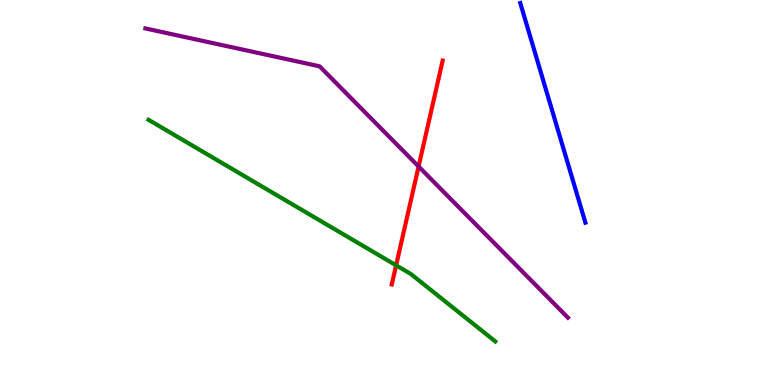[{'lines': ['blue', 'red'], 'intersections': []}, {'lines': ['green', 'red'], 'intersections': [{'x': 5.11, 'y': 3.11}]}, {'lines': ['purple', 'red'], 'intersections': [{'x': 5.4, 'y': 5.68}]}, {'lines': ['blue', 'green'], 'intersections': []}, {'lines': ['blue', 'purple'], 'intersections': []}, {'lines': ['green', 'purple'], 'intersections': []}]